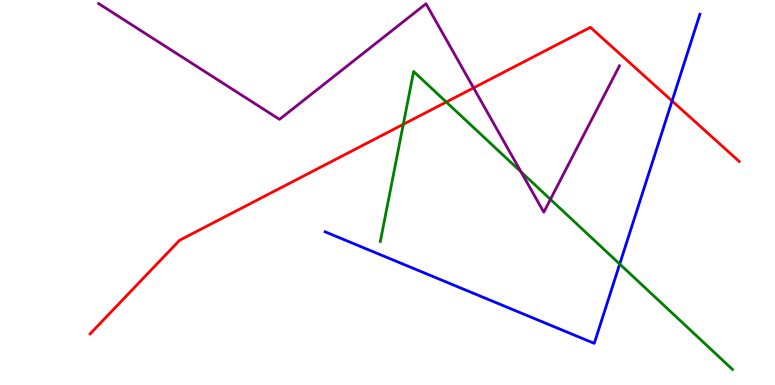[{'lines': ['blue', 'red'], 'intersections': [{'x': 8.67, 'y': 7.38}]}, {'lines': ['green', 'red'], 'intersections': [{'x': 5.2, 'y': 6.77}, {'x': 5.76, 'y': 7.35}]}, {'lines': ['purple', 'red'], 'intersections': [{'x': 6.11, 'y': 7.72}]}, {'lines': ['blue', 'green'], 'intersections': [{'x': 8.0, 'y': 3.14}]}, {'lines': ['blue', 'purple'], 'intersections': []}, {'lines': ['green', 'purple'], 'intersections': [{'x': 6.72, 'y': 5.54}, {'x': 7.1, 'y': 4.82}]}]